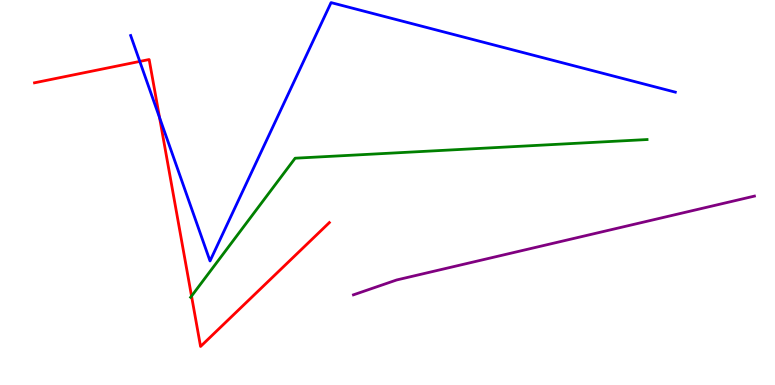[{'lines': ['blue', 'red'], 'intersections': [{'x': 1.8, 'y': 8.4}, {'x': 2.06, 'y': 6.94}]}, {'lines': ['green', 'red'], 'intersections': [{'x': 2.47, 'y': 2.31}]}, {'lines': ['purple', 'red'], 'intersections': []}, {'lines': ['blue', 'green'], 'intersections': []}, {'lines': ['blue', 'purple'], 'intersections': []}, {'lines': ['green', 'purple'], 'intersections': []}]